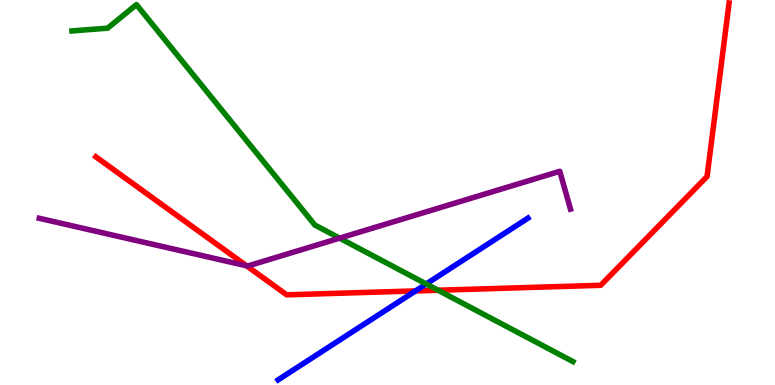[{'lines': ['blue', 'red'], 'intersections': [{'x': 5.36, 'y': 2.44}]}, {'lines': ['green', 'red'], 'intersections': [{'x': 5.65, 'y': 2.46}]}, {'lines': ['purple', 'red'], 'intersections': [{'x': 3.18, 'y': 3.1}]}, {'lines': ['blue', 'green'], 'intersections': [{'x': 5.5, 'y': 2.62}]}, {'lines': ['blue', 'purple'], 'intersections': []}, {'lines': ['green', 'purple'], 'intersections': [{'x': 4.38, 'y': 3.81}]}]